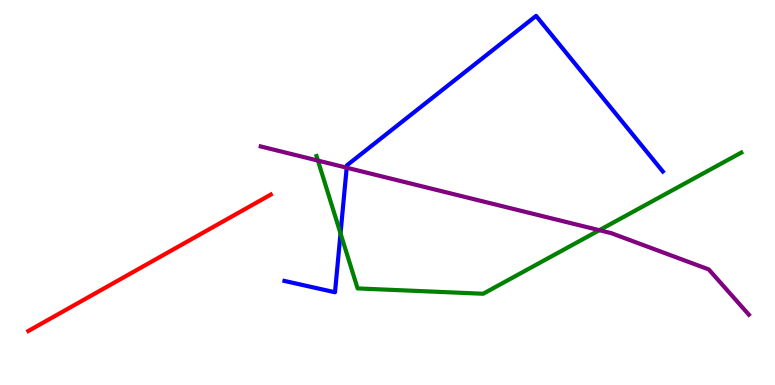[{'lines': ['blue', 'red'], 'intersections': []}, {'lines': ['green', 'red'], 'intersections': []}, {'lines': ['purple', 'red'], 'intersections': []}, {'lines': ['blue', 'green'], 'intersections': [{'x': 4.39, 'y': 3.94}]}, {'lines': ['blue', 'purple'], 'intersections': [{'x': 4.47, 'y': 5.64}]}, {'lines': ['green', 'purple'], 'intersections': [{'x': 4.1, 'y': 5.83}, {'x': 7.73, 'y': 4.02}]}]